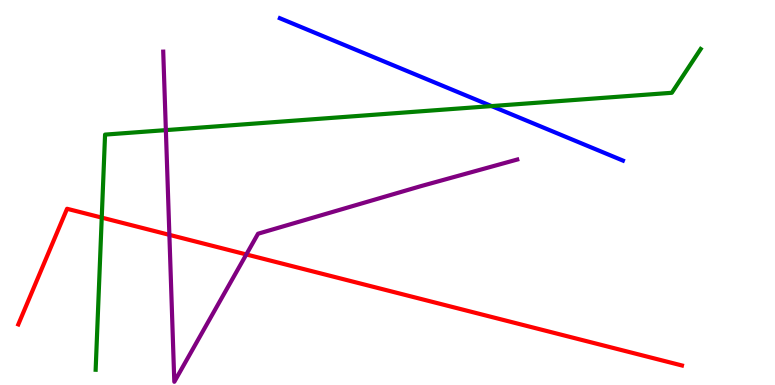[{'lines': ['blue', 'red'], 'intersections': []}, {'lines': ['green', 'red'], 'intersections': [{'x': 1.31, 'y': 4.35}]}, {'lines': ['purple', 'red'], 'intersections': [{'x': 2.19, 'y': 3.9}, {'x': 3.18, 'y': 3.39}]}, {'lines': ['blue', 'green'], 'intersections': [{'x': 6.34, 'y': 7.24}]}, {'lines': ['blue', 'purple'], 'intersections': []}, {'lines': ['green', 'purple'], 'intersections': [{'x': 2.14, 'y': 6.62}]}]